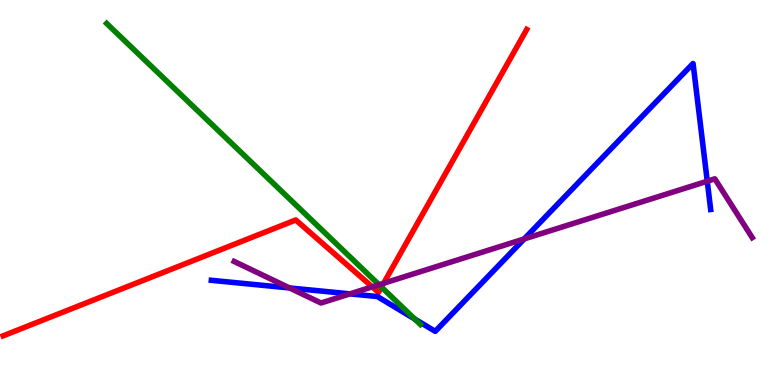[{'lines': ['blue', 'red'], 'intersections': []}, {'lines': ['green', 'red'], 'intersections': [{'x': 4.92, 'y': 2.54}]}, {'lines': ['purple', 'red'], 'intersections': [{'x': 4.8, 'y': 2.55}, {'x': 4.95, 'y': 2.64}]}, {'lines': ['blue', 'green'], 'intersections': [{'x': 5.35, 'y': 1.71}]}, {'lines': ['blue', 'purple'], 'intersections': [{'x': 3.74, 'y': 2.52}, {'x': 4.52, 'y': 2.37}, {'x': 6.76, 'y': 3.79}, {'x': 9.13, 'y': 5.29}]}, {'lines': ['green', 'purple'], 'intersections': [{'x': 4.89, 'y': 2.6}]}]